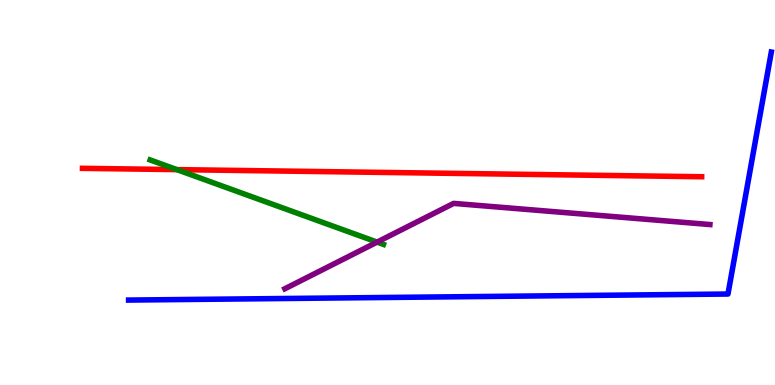[{'lines': ['blue', 'red'], 'intersections': []}, {'lines': ['green', 'red'], 'intersections': [{'x': 2.28, 'y': 5.59}]}, {'lines': ['purple', 'red'], 'intersections': []}, {'lines': ['blue', 'green'], 'intersections': []}, {'lines': ['blue', 'purple'], 'intersections': []}, {'lines': ['green', 'purple'], 'intersections': [{'x': 4.87, 'y': 3.71}]}]